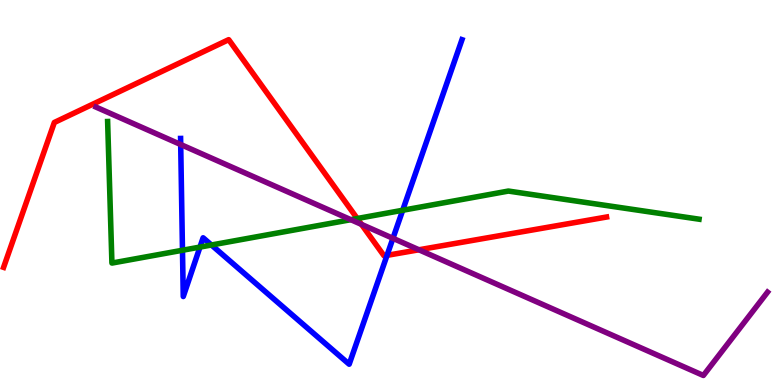[{'lines': ['blue', 'red'], 'intersections': [{'x': 4.99, 'y': 3.37}]}, {'lines': ['green', 'red'], 'intersections': [{'x': 4.61, 'y': 4.32}]}, {'lines': ['purple', 'red'], 'intersections': [{'x': 4.66, 'y': 4.17}, {'x': 5.41, 'y': 3.51}]}, {'lines': ['blue', 'green'], 'intersections': [{'x': 2.35, 'y': 3.5}, {'x': 2.58, 'y': 3.58}, {'x': 2.73, 'y': 3.64}, {'x': 5.2, 'y': 4.54}]}, {'lines': ['blue', 'purple'], 'intersections': [{'x': 2.33, 'y': 6.25}, {'x': 5.07, 'y': 3.81}]}, {'lines': ['green', 'purple'], 'intersections': [{'x': 4.53, 'y': 4.29}]}]